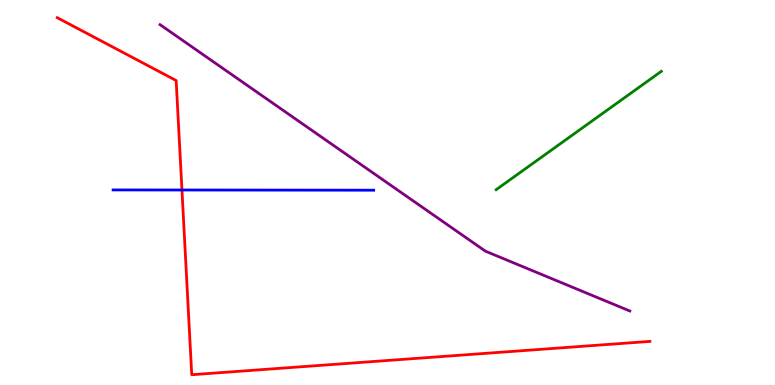[{'lines': ['blue', 'red'], 'intersections': [{'x': 2.35, 'y': 5.06}]}, {'lines': ['green', 'red'], 'intersections': []}, {'lines': ['purple', 'red'], 'intersections': []}, {'lines': ['blue', 'green'], 'intersections': []}, {'lines': ['blue', 'purple'], 'intersections': []}, {'lines': ['green', 'purple'], 'intersections': []}]